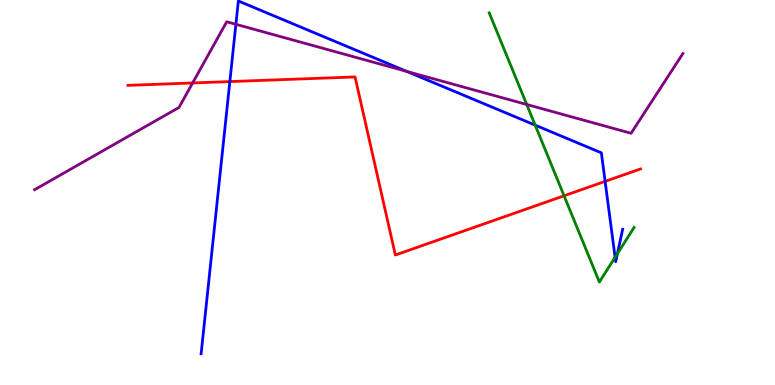[{'lines': ['blue', 'red'], 'intersections': [{'x': 2.97, 'y': 7.88}, {'x': 7.81, 'y': 5.29}]}, {'lines': ['green', 'red'], 'intersections': [{'x': 7.28, 'y': 4.91}]}, {'lines': ['purple', 'red'], 'intersections': [{'x': 2.49, 'y': 7.85}]}, {'lines': ['blue', 'green'], 'intersections': [{'x': 6.91, 'y': 6.75}, {'x': 7.94, 'y': 3.32}, {'x': 7.97, 'y': 3.41}]}, {'lines': ['blue', 'purple'], 'intersections': [{'x': 3.04, 'y': 9.37}, {'x': 5.25, 'y': 8.15}]}, {'lines': ['green', 'purple'], 'intersections': [{'x': 6.8, 'y': 7.29}]}]